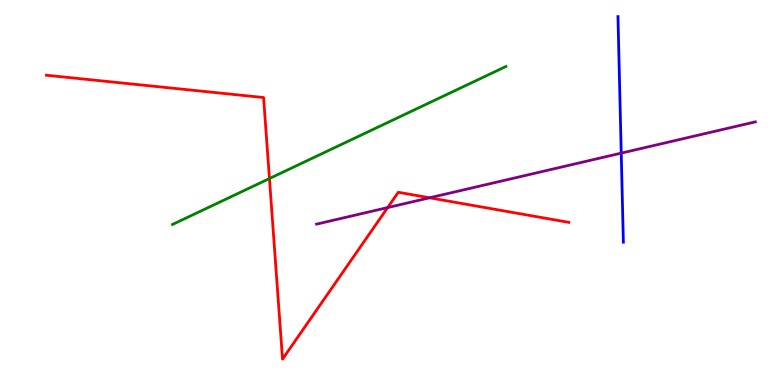[{'lines': ['blue', 'red'], 'intersections': []}, {'lines': ['green', 'red'], 'intersections': [{'x': 3.48, 'y': 5.36}]}, {'lines': ['purple', 'red'], 'intersections': [{'x': 5.0, 'y': 4.61}, {'x': 5.54, 'y': 4.86}]}, {'lines': ['blue', 'green'], 'intersections': []}, {'lines': ['blue', 'purple'], 'intersections': [{'x': 8.02, 'y': 6.02}]}, {'lines': ['green', 'purple'], 'intersections': []}]